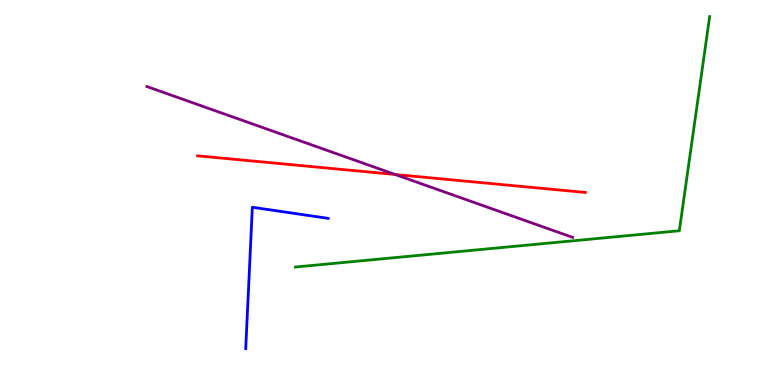[{'lines': ['blue', 'red'], 'intersections': []}, {'lines': ['green', 'red'], 'intersections': []}, {'lines': ['purple', 'red'], 'intersections': [{'x': 5.1, 'y': 5.47}]}, {'lines': ['blue', 'green'], 'intersections': []}, {'lines': ['blue', 'purple'], 'intersections': []}, {'lines': ['green', 'purple'], 'intersections': []}]